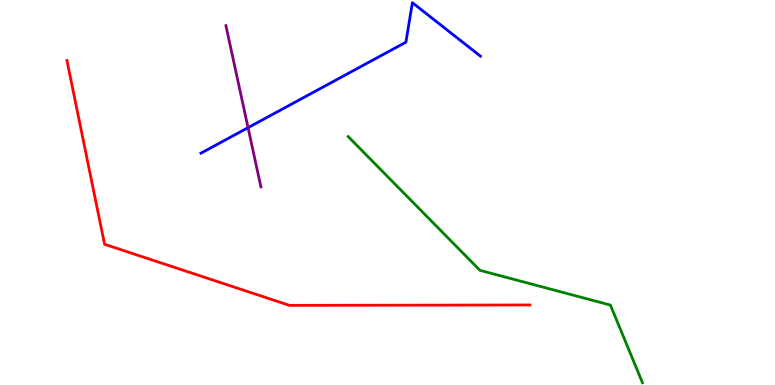[{'lines': ['blue', 'red'], 'intersections': []}, {'lines': ['green', 'red'], 'intersections': []}, {'lines': ['purple', 'red'], 'intersections': []}, {'lines': ['blue', 'green'], 'intersections': []}, {'lines': ['blue', 'purple'], 'intersections': [{'x': 3.2, 'y': 6.68}]}, {'lines': ['green', 'purple'], 'intersections': []}]